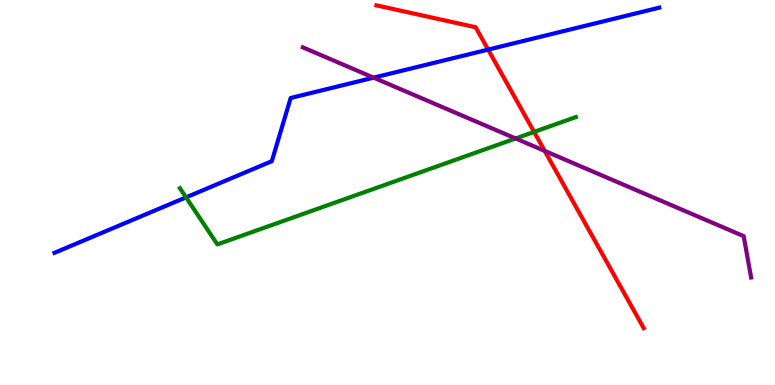[{'lines': ['blue', 'red'], 'intersections': [{'x': 6.3, 'y': 8.71}]}, {'lines': ['green', 'red'], 'intersections': [{'x': 6.89, 'y': 6.57}]}, {'lines': ['purple', 'red'], 'intersections': [{'x': 7.03, 'y': 6.08}]}, {'lines': ['blue', 'green'], 'intersections': [{'x': 2.4, 'y': 4.87}]}, {'lines': ['blue', 'purple'], 'intersections': [{'x': 4.82, 'y': 7.98}]}, {'lines': ['green', 'purple'], 'intersections': [{'x': 6.65, 'y': 6.4}]}]